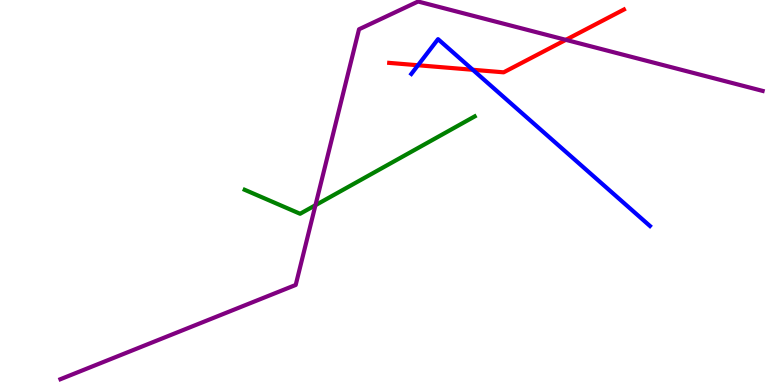[{'lines': ['blue', 'red'], 'intersections': [{'x': 5.39, 'y': 8.31}, {'x': 6.1, 'y': 8.19}]}, {'lines': ['green', 'red'], 'intersections': []}, {'lines': ['purple', 'red'], 'intersections': [{'x': 7.3, 'y': 8.97}]}, {'lines': ['blue', 'green'], 'intersections': []}, {'lines': ['blue', 'purple'], 'intersections': []}, {'lines': ['green', 'purple'], 'intersections': [{'x': 4.07, 'y': 4.67}]}]